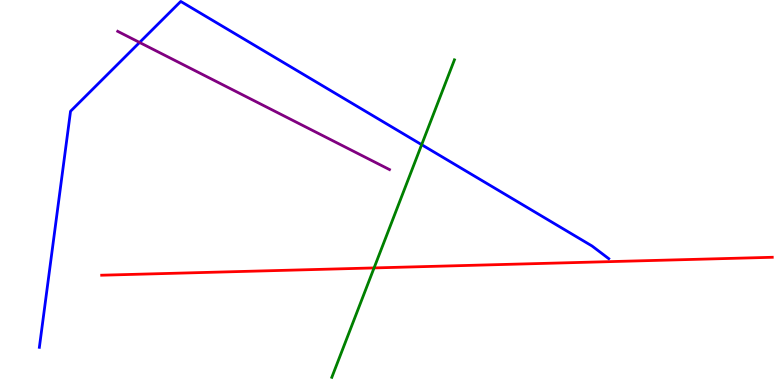[{'lines': ['blue', 'red'], 'intersections': []}, {'lines': ['green', 'red'], 'intersections': [{'x': 4.83, 'y': 3.04}]}, {'lines': ['purple', 'red'], 'intersections': []}, {'lines': ['blue', 'green'], 'intersections': [{'x': 5.44, 'y': 6.24}]}, {'lines': ['blue', 'purple'], 'intersections': [{'x': 1.8, 'y': 8.9}]}, {'lines': ['green', 'purple'], 'intersections': []}]